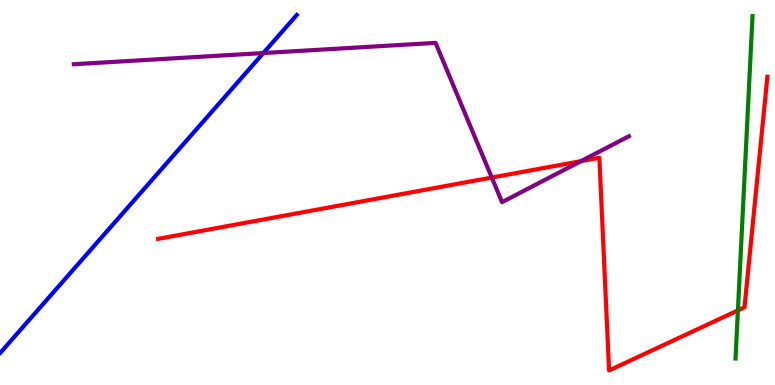[{'lines': ['blue', 'red'], 'intersections': []}, {'lines': ['green', 'red'], 'intersections': [{'x': 9.52, 'y': 1.94}]}, {'lines': ['purple', 'red'], 'intersections': [{'x': 6.35, 'y': 5.39}, {'x': 7.5, 'y': 5.81}]}, {'lines': ['blue', 'green'], 'intersections': []}, {'lines': ['blue', 'purple'], 'intersections': [{'x': 3.4, 'y': 8.62}]}, {'lines': ['green', 'purple'], 'intersections': []}]